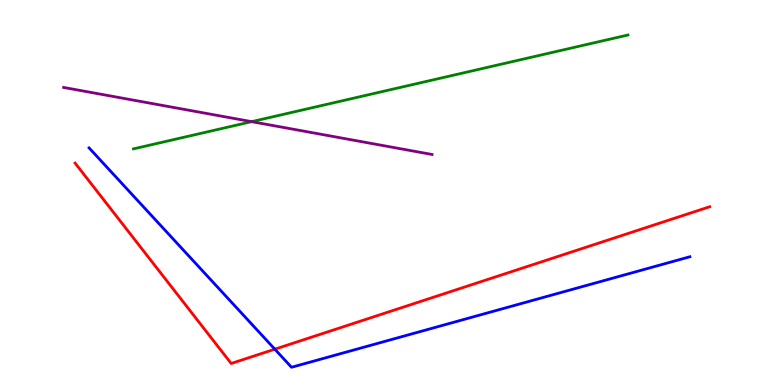[{'lines': ['blue', 'red'], 'intersections': [{'x': 3.55, 'y': 0.93}]}, {'lines': ['green', 'red'], 'intersections': []}, {'lines': ['purple', 'red'], 'intersections': []}, {'lines': ['blue', 'green'], 'intersections': []}, {'lines': ['blue', 'purple'], 'intersections': []}, {'lines': ['green', 'purple'], 'intersections': [{'x': 3.25, 'y': 6.84}]}]